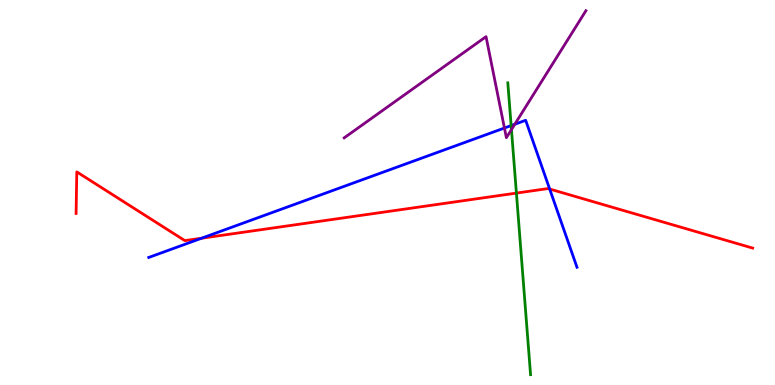[{'lines': ['blue', 'red'], 'intersections': [{'x': 2.6, 'y': 3.81}, {'x': 7.09, 'y': 5.09}]}, {'lines': ['green', 'red'], 'intersections': [{'x': 6.66, 'y': 4.98}]}, {'lines': ['purple', 'red'], 'intersections': []}, {'lines': ['blue', 'green'], 'intersections': [{'x': 6.6, 'y': 6.74}]}, {'lines': ['blue', 'purple'], 'intersections': [{'x': 6.51, 'y': 6.67}, {'x': 6.64, 'y': 6.77}]}, {'lines': ['green', 'purple'], 'intersections': [{'x': 6.6, 'y': 6.63}]}]